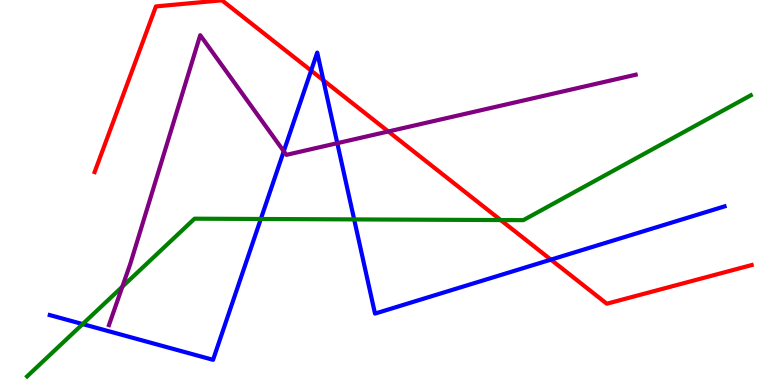[{'lines': ['blue', 'red'], 'intersections': [{'x': 4.01, 'y': 8.17}, {'x': 4.17, 'y': 7.92}, {'x': 7.11, 'y': 3.26}]}, {'lines': ['green', 'red'], 'intersections': [{'x': 6.46, 'y': 4.28}]}, {'lines': ['purple', 'red'], 'intersections': [{'x': 5.01, 'y': 6.59}]}, {'lines': ['blue', 'green'], 'intersections': [{'x': 1.07, 'y': 1.58}, {'x': 3.37, 'y': 4.31}, {'x': 4.57, 'y': 4.3}]}, {'lines': ['blue', 'purple'], 'intersections': [{'x': 3.66, 'y': 6.07}, {'x': 4.35, 'y': 6.28}]}, {'lines': ['green', 'purple'], 'intersections': [{'x': 1.58, 'y': 2.55}]}]